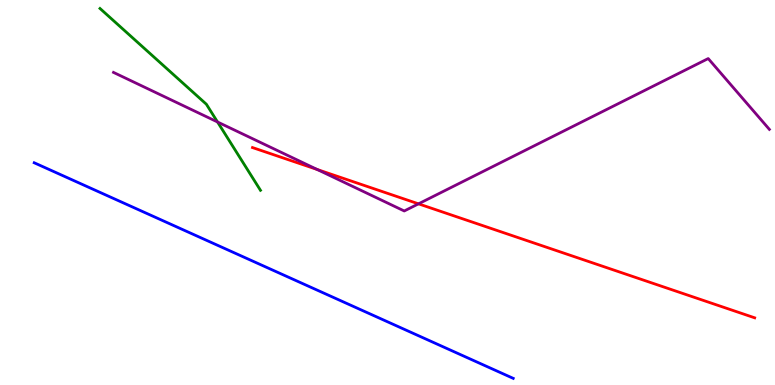[{'lines': ['blue', 'red'], 'intersections': []}, {'lines': ['green', 'red'], 'intersections': []}, {'lines': ['purple', 'red'], 'intersections': [{'x': 4.09, 'y': 5.6}, {'x': 5.4, 'y': 4.71}]}, {'lines': ['blue', 'green'], 'intersections': []}, {'lines': ['blue', 'purple'], 'intersections': []}, {'lines': ['green', 'purple'], 'intersections': [{'x': 2.81, 'y': 6.83}]}]